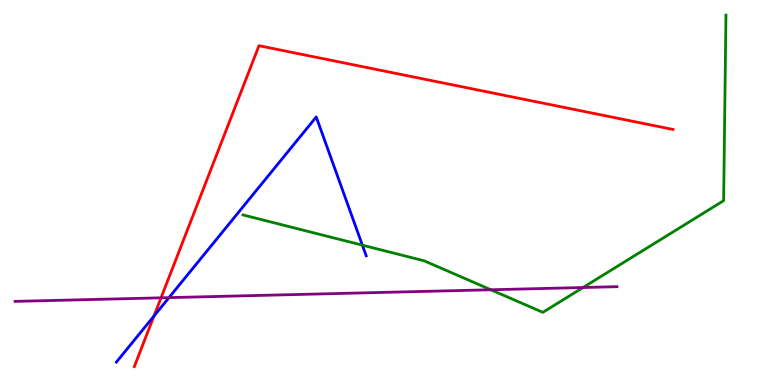[{'lines': ['blue', 'red'], 'intersections': [{'x': 1.99, 'y': 1.79}]}, {'lines': ['green', 'red'], 'intersections': []}, {'lines': ['purple', 'red'], 'intersections': [{'x': 2.08, 'y': 2.26}]}, {'lines': ['blue', 'green'], 'intersections': [{'x': 4.68, 'y': 3.63}]}, {'lines': ['blue', 'purple'], 'intersections': [{'x': 2.18, 'y': 2.27}]}, {'lines': ['green', 'purple'], 'intersections': [{'x': 6.33, 'y': 2.47}, {'x': 7.52, 'y': 2.53}]}]